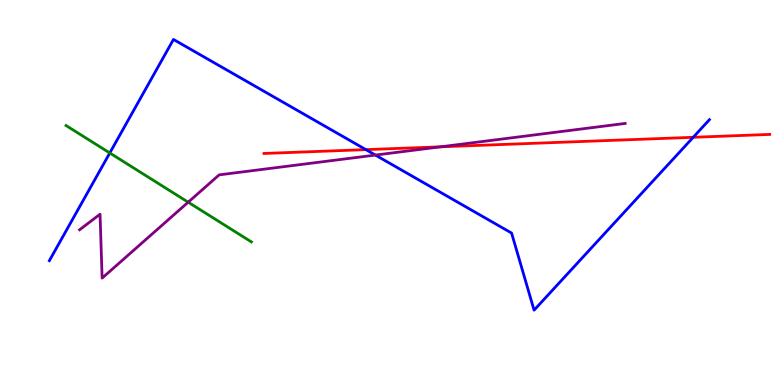[{'lines': ['blue', 'red'], 'intersections': [{'x': 4.72, 'y': 6.11}, {'x': 8.94, 'y': 6.43}]}, {'lines': ['green', 'red'], 'intersections': []}, {'lines': ['purple', 'red'], 'intersections': [{'x': 5.69, 'y': 6.19}]}, {'lines': ['blue', 'green'], 'intersections': [{'x': 1.42, 'y': 6.03}]}, {'lines': ['blue', 'purple'], 'intersections': [{'x': 4.84, 'y': 5.97}]}, {'lines': ['green', 'purple'], 'intersections': [{'x': 2.43, 'y': 4.75}]}]